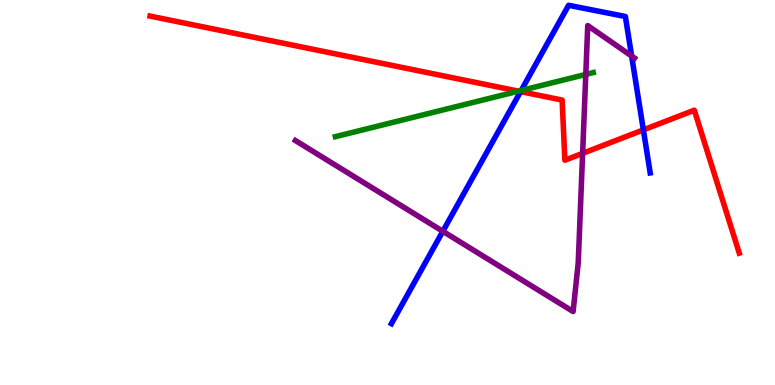[{'lines': ['blue', 'red'], 'intersections': [{'x': 6.72, 'y': 7.62}, {'x': 8.3, 'y': 6.63}]}, {'lines': ['green', 'red'], 'intersections': [{'x': 6.69, 'y': 7.63}]}, {'lines': ['purple', 'red'], 'intersections': [{'x': 7.52, 'y': 6.02}]}, {'lines': ['blue', 'green'], 'intersections': [{'x': 6.72, 'y': 7.65}]}, {'lines': ['blue', 'purple'], 'intersections': [{'x': 5.71, 'y': 3.99}, {'x': 8.15, 'y': 8.54}]}, {'lines': ['green', 'purple'], 'intersections': [{'x': 7.56, 'y': 8.07}]}]